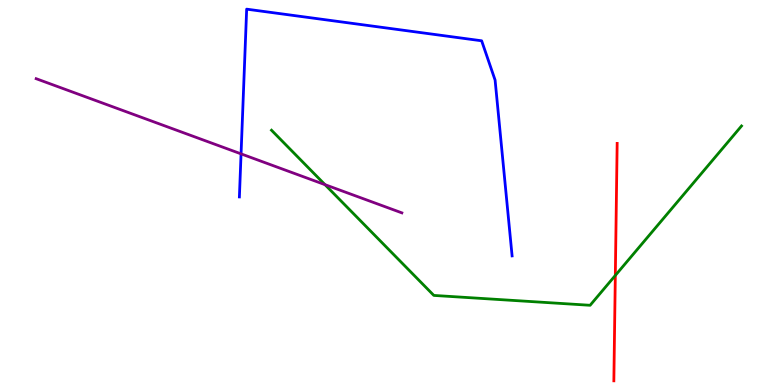[{'lines': ['blue', 'red'], 'intersections': []}, {'lines': ['green', 'red'], 'intersections': [{'x': 7.94, 'y': 2.85}]}, {'lines': ['purple', 'red'], 'intersections': []}, {'lines': ['blue', 'green'], 'intersections': []}, {'lines': ['blue', 'purple'], 'intersections': [{'x': 3.11, 'y': 6.0}]}, {'lines': ['green', 'purple'], 'intersections': [{'x': 4.19, 'y': 5.2}]}]